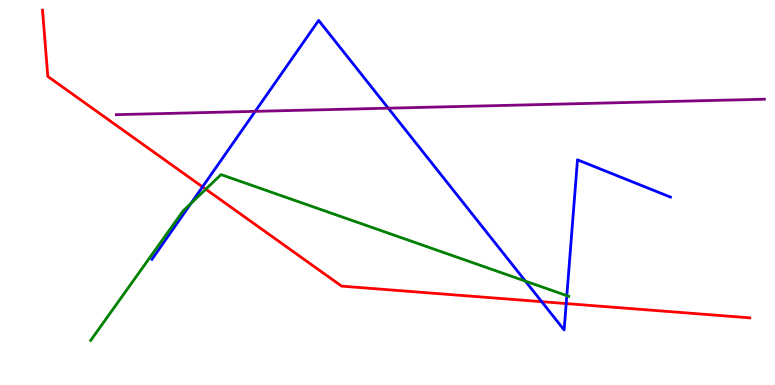[{'lines': ['blue', 'red'], 'intersections': [{'x': 2.61, 'y': 5.15}, {'x': 6.99, 'y': 2.16}, {'x': 7.31, 'y': 2.11}]}, {'lines': ['green', 'red'], 'intersections': [{'x': 2.66, 'y': 5.09}]}, {'lines': ['purple', 'red'], 'intersections': []}, {'lines': ['blue', 'green'], 'intersections': [{'x': 2.47, 'y': 4.72}, {'x': 6.78, 'y': 2.7}, {'x': 7.31, 'y': 2.32}]}, {'lines': ['blue', 'purple'], 'intersections': [{'x': 3.29, 'y': 7.11}, {'x': 5.01, 'y': 7.19}]}, {'lines': ['green', 'purple'], 'intersections': []}]